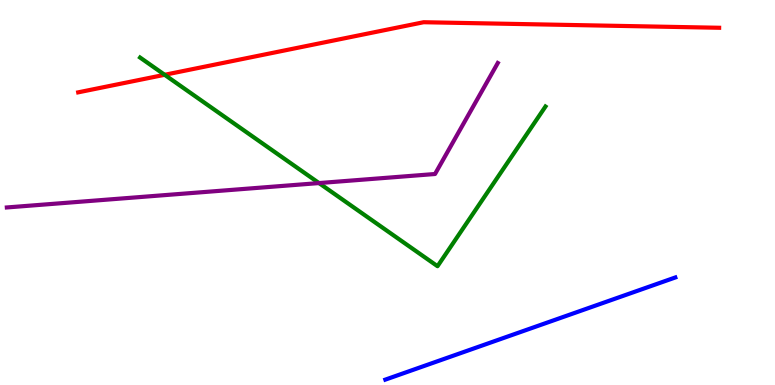[{'lines': ['blue', 'red'], 'intersections': []}, {'lines': ['green', 'red'], 'intersections': [{'x': 2.12, 'y': 8.06}]}, {'lines': ['purple', 'red'], 'intersections': []}, {'lines': ['blue', 'green'], 'intersections': []}, {'lines': ['blue', 'purple'], 'intersections': []}, {'lines': ['green', 'purple'], 'intersections': [{'x': 4.12, 'y': 5.24}]}]